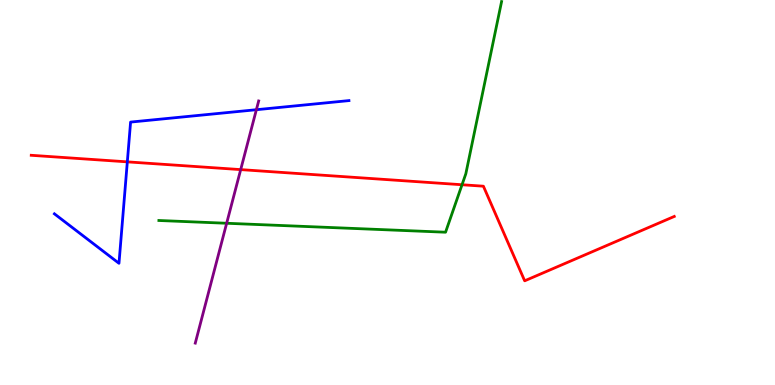[{'lines': ['blue', 'red'], 'intersections': [{'x': 1.64, 'y': 5.8}]}, {'lines': ['green', 'red'], 'intersections': [{'x': 5.96, 'y': 5.2}]}, {'lines': ['purple', 'red'], 'intersections': [{'x': 3.11, 'y': 5.59}]}, {'lines': ['blue', 'green'], 'intersections': []}, {'lines': ['blue', 'purple'], 'intersections': [{'x': 3.31, 'y': 7.15}]}, {'lines': ['green', 'purple'], 'intersections': [{'x': 2.92, 'y': 4.2}]}]